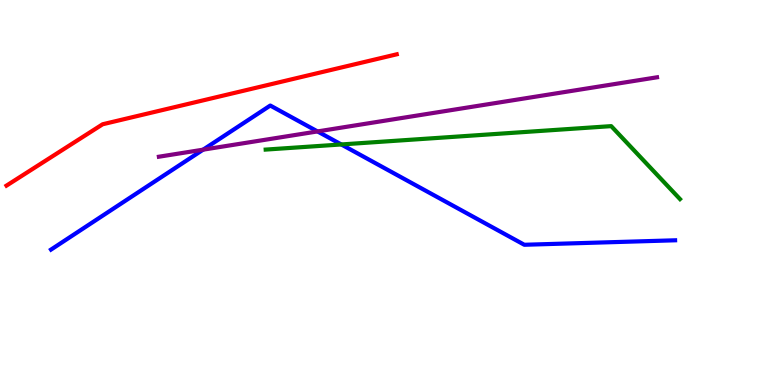[{'lines': ['blue', 'red'], 'intersections': []}, {'lines': ['green', 'red'], 'intersections': []}, {'lines': ['purple', 'red'], 'intersections': []}, {'lines': ['blue', 'green'], 'intersections': [{'x': 4.4, 'y': 6.25}]}, {'lines': ['blue', 'purple'], 'intersections': [{'x': 2.62, 'y': 6.11}, {'x': 4.1, 'y': 6.59}]}, {'lines': ['green', 'purple'], 'intersections': []}]